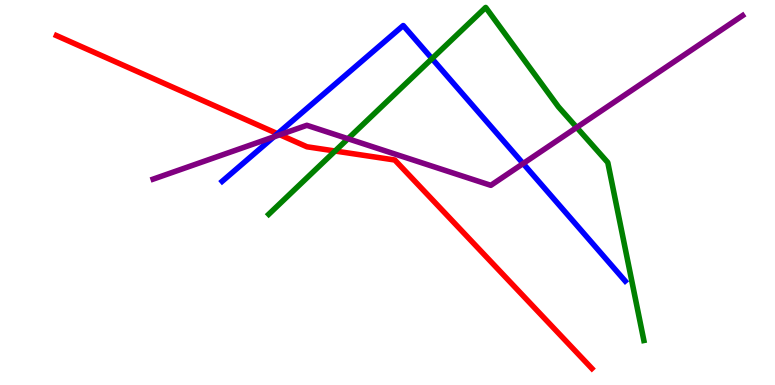[{'lines': ['blue', 'red'], 'intersections': [{'x': 3.58, 'y': 6.53}]}, {'lines': ['green', 'red'], 'intersections': [{'x': 4.32, 'y': 6.08}]}, {'lines': ['purple', 'red'], 'intersections': [{'x': 3.61, 'y': 6.5}]}, {'lines': ['blue', 'green'], 'intersections': [{'x': 5.57, 'y': 8.48}]}, {'lines': ['blue', 'purple'], 'intersections': [{'x': 3.53, 'y': 6.45}, {'x': 6.75, 'y': 5.75}]}, {'lines': ['green', 'purple'], 'intersections': [{'x': 4.49, 'y': 6.4}, {'x': 7.44, 'y': 6.69}]}]